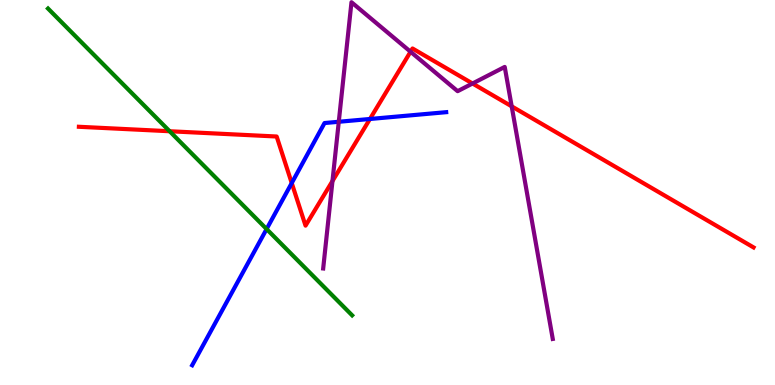[{'lines': ['blue', 'red'], 'intersections': [{'x': 3.76, 'y': 5.25}, {'x': 4.77, 'y': 6.91}]}, {'lines': ['green', 'red'], 'intersections': [{'x': 2.19, 'y': 6.59}]}, {'lines': ['purple', 'red'], 'intersections': [{'x': 4.29, 'y': 5.3}, {'x': 5.3, 'y': 8.66}, {'x': 6.1, 'y': 7.83}, {'x': 6.6, 'y': 7.24}]}, {'lines': ['blue', 'green'], 'intersections': [{'x': 3.44, 'y': 4.05}]}, {'lines': ['blue', 'purple'], 'intersections': [{'x': 4.37, 'y': 6.84}]}, {'lines': ['green', 'purple'], 'intersections': []}]